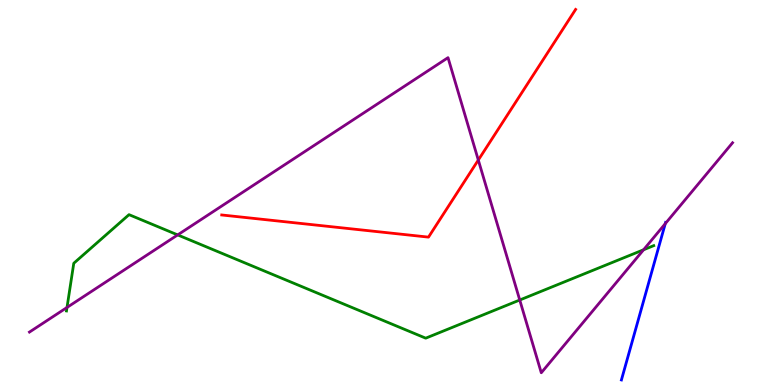[{'lines': ['blue', 'red'], 'intersections': []}, {'lines': ['green', 'red'], 'intersections': []}, {'lines': ['purple', 'red'], 'intersections': [{'x': 6.17, 'y': 5.84}]}, {'lines': ['blue', 'green'], 'intersections': []}, {'lines': ['blue', 'purple'], 'intersections': [{'x': 8.58, 'y': 4.19}]}, {'lines': ['green', 'purple'], 'intersections': [{'x': 0.865, 'y': 2.01}, {'x': 2.29, 'y': 3.9}, {'x': 6.71, 'y': 2.21}, {'x': 8.3, 'y': 3.51}]}]